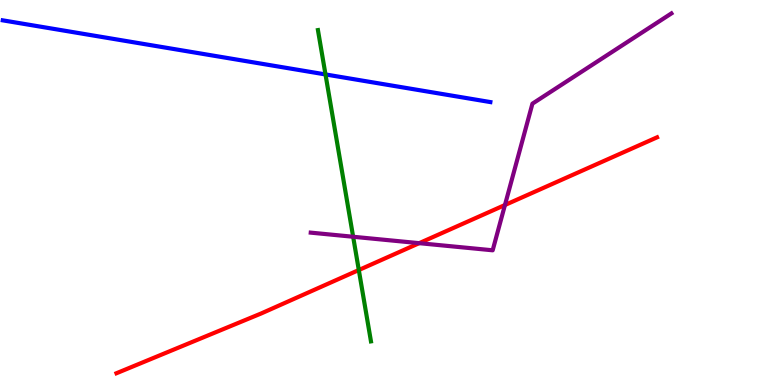[{'lines': ['blue', 'red'], 'intersections': []}, {'lines': ['green', 'red'], 'intersections': [{'x': 4.63, 'y': 2.99}]}, {'lines': ['purple', 'red'], 'intersections': [{'x': 5.41, 'y': 3.68}, {'x': 6.52, 'y': 4.68}]}, {'lines': ['blue', 'green'], 'intersections': [{'x': 4.2, 'y': 8.07}]}, {'lines': ['blue', 'purple'], 'intersections': []}, {'lines': ['green', 'purple'], 'intersections': [{'x': 4.56, 'y': 3.85}]}]